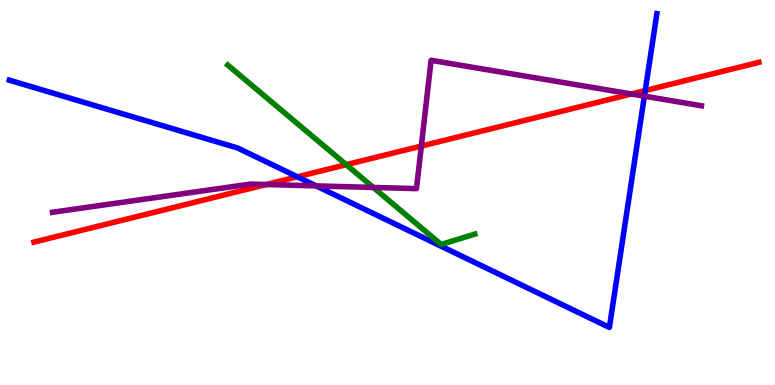[{'lines': ['blue', 'red'], 'intersections': [{'x': 3.84, 'y': 5.41}, {'x': 8.33, 'y': 7.65}]}, {'lines': ['green', 'red'], 'intersections': [{'x': 4.47, 'y': 5.72}]}, {'lines': ['purple', 'red'], 'intersections': [{'x': 3.44, 'y': 5.21}, {'x': 5.44, 'y': 6.21}, {'x': 8.15, 'y': 7.56}]}, {'lines': ['blue', 'green'], 'intersections': []}, {'lines': ['blue', 'purple'], 'intersections': [{'x': 4.08, 'y': 5.17}, {'x': 8.31, 'y': 7.5}]}, {'lines': ['green', 'purple'], 'intersections': [{'x': 4.82, 'y': 5.13}]}]